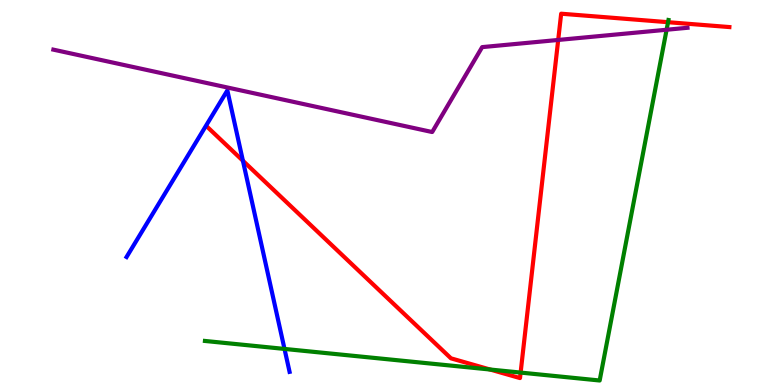[{'lines': ['blue', 'red'], 'intersections': [{'x': 3.13, 'y': 5.82}]}, {'lines': ['green', 'red'], 'intersections': [{'x': 6.32, 'y': 0.402}, {'x': 6.72, 'y': 0.323}, {'x': 8.62, 'y': 9.42}]}, {'lines': ['purple', 'red'], 'intersections': [{'x': 7.2, 'y': 8.96}]}, {'lines': ['blue', 'green'], 'intersections': [{'x': 3.67, 'y': 0.937}]}, {'lines': ['blue', 'purple'], 'intersections': []}, {'lines': ['green', 'purple'], 'intersections': [{'x': 8.6, 'y': 9.23}]}]